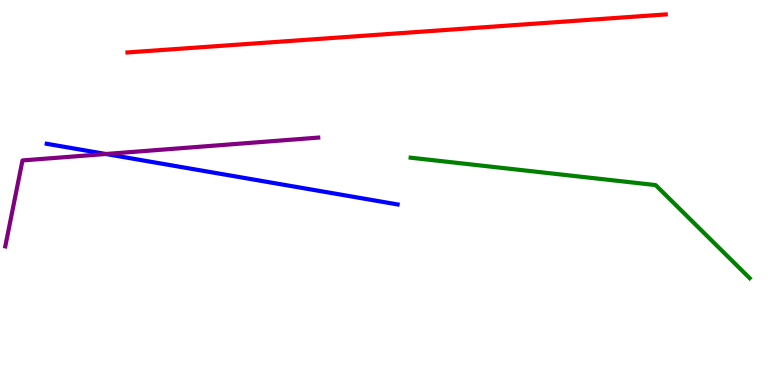[{'lines': ['blue', 'red'], 'intersections': []}, {'lines': ['green', 'red'], 'intersections': []}, {'lines': ['purple', 'red'], 'intersections': []}, {'lines': ['blue', 'green'], 'intersections': []}, {'lines': ['blue', 'purple'], 'intersections': [{'x': 1.37, 'y': 6.0}]}, {'lines': ['green', 'purple'], 'intersections': []}]